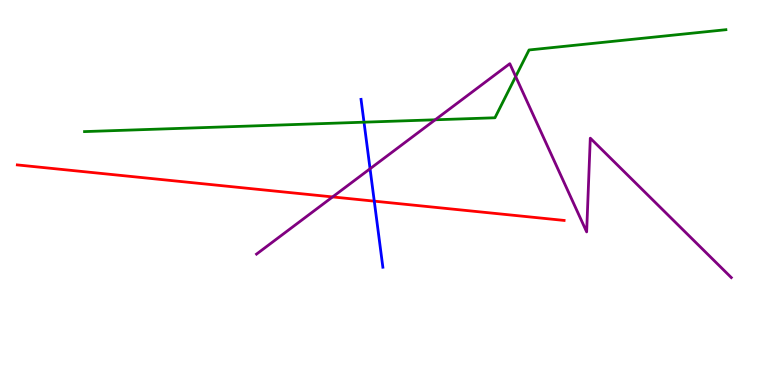[{'lines': ['blue', 'red'], 'intersections': [{'x': 4.83, 'y': 4.78}]}, {'lines': ['green', 'red'], 'intersections': []}, {'lines': ['purple', 'red'], 'intersections': [{'x': 4.29, 'y': 4.89}]}, {'lines': ['blue', 'green'], 'intersections': [{'x': 4.7, 'y': 6.83}]}, {'lines': ['blue', 'purple'], 'intersections': [{'x': 4.77, 'y': 5.62}]}, {'lines': ['green', 'purple'], 'intersections': [{'x': 5.62, 'y': 6.89}, {'x': 6.65, 'y': 8.01}]}]